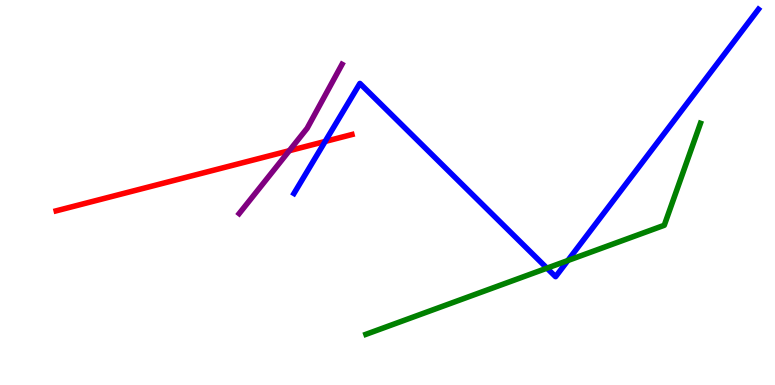[{'lines': ['blue', 'red'], 'intersections': [{'x': 4.2, 'y': 6.33}]}, {'lines': ['green', 'red'], 'intersections': []}, {'lines': ['purple', 'red'], 'intersections': [{'x': 3.73, 'y': 6.09}]}, {'lines': ['blue', 'green'], 'intersections': [{'x': 7.06, 'y': 3.03}, {'x': 7.33, 'y': 3.23}]}, {'lines': ['blue', 'purple'], 'intersections': []}, {'lines': ['green', 'purple'], 'intersections': []}]